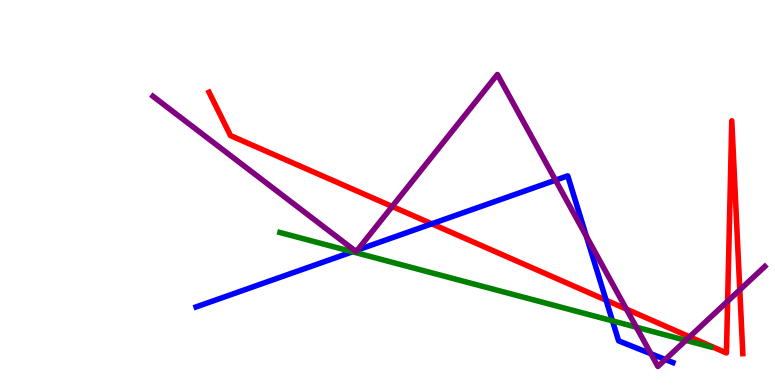[{'lines': ['blue', 'red'], 'intersections': [{'x': 5.57, 'y': 4.19}, {'x': 7.82, 'y': 2.2}]}, {'lines': ['green', 'red'], 'intersections': []}, {'lines': ['purple', 'red'], 'intersections': [{'x': 5.06, 'y': 4.64}, {'x': 8.08, 'y': 1.97}, {'x': 8.9, 'y': 1.25}, {'x': 9.39, 'y': 2.17}, {'x': 9.55, 'y': 2.47}]}, {'lines': ['blue', 'green'], 'intersections': [{'x': 4.55, 'y': 3.46}, {'x': 7.9, 'y': 1.67}]}, {'lines': ['blue', 'purple'], 'intersections': [{'x': 4.58, 'y': 3.48}, {'x': 4.61, 'y': 3.51}, {'x': 7.17, 'y': 5.32}, {'x': 7.57, 'y': 3.86}, {'x': 8.4, 'y': 0.811}, {'x': 8.58, 'y': 0.662}]}, {'lines': ['green', 'purple'], 'intersections': [{'x': 8.21, 'y': 1.5}, {'x': 8.85, 'y': 1.16}]}]